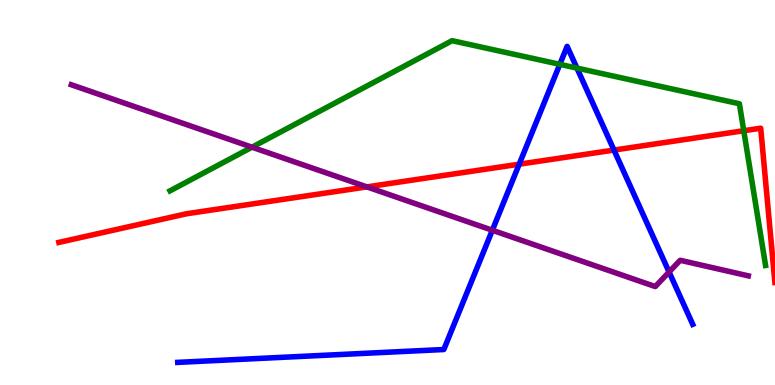[{'lines': ['blue', 'red'], 'intersections': [{'x': 6.7, 'y': 5.74}, {'x': 7.92, 'y': 6.1}]}, {'lines': ['green', 'red'], 'intersections': [{'x': 9.6, 'y': 6.6}]}, {'lines': ['purple', 'red'], 'intersections': [{'x': 4.73, 'y': 5.15}]}, {'lines': ['blue', 'green'], 'intersections': [{'x': 7.22, 'y': 8.33}, {'x': 7.44, 'y': 8.23}]}, {'lines': ['blue', 'purple'], 'intersections': [{'x': 6.35, 'y': 4.02}, {'x': 8.63, 'y': 2.94}]}, {'lines': ['green', 'purple'], 'intersections': [{'x': 3.25, 'y': 6.18}]}]